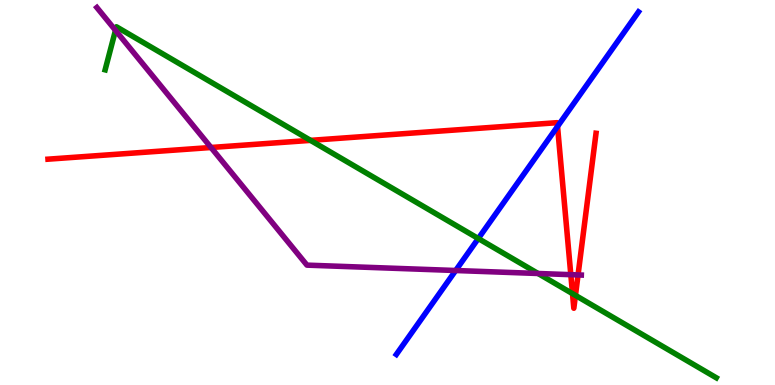[{'lines': ['blue', 'red'], 'intersections': [{'x': 7.19, 'y': 6.72}]}, {'lines': ['green', 'red'], 'intersections': [{'x': 4.01, 'y': 6.35}, {'x': 7.39, 'y': 2.37}, {'x': 7.43, 'y': 2.33}]}, {'lines': ['purple', 'red'], 'intersections': [{'x': 2.72, 'y': 6.17}, {'x': 7.37, 'y': 2.87}, {'x': 7.46, 'y': 2.86}]}, {'lines': ['blue', 'green'], 'intersections': [{'x': 6.17, 'y': 3.8}]}, {'lines': ['blue', 'purple'], 'intersections': [{'x': 5.88, 'y': 2.97}]}, {'lines': ['green', 'purple'], 'intersections': [{'x': 1.49, 'y': 9.21}, {'x': 6.94, 'y': 2.9}]}]